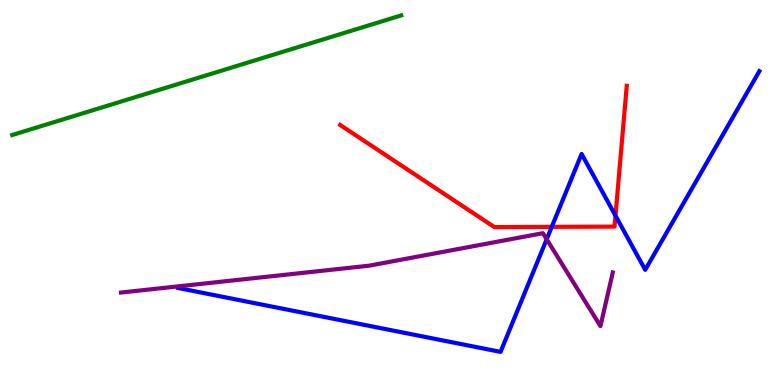[{'lines': ['blue', 'red'], 'intersections': [{'x': 7.12, 'y': 4.11}, {'x': 7.94, 'y': 4.4}]}, {'lines': ['green', 'red'], 'intersections': []}, {'lines': ['purple', 'red'], 'intersections': []}, {'lines': ['blue', 'green'], 'intersections': []}, {'lines': ['blue', 'purple'], 'intersections': [{'x': 7.05, 'y': 3.79}]}, {'lines': ['green', 'purple'], 'intersections': []}]